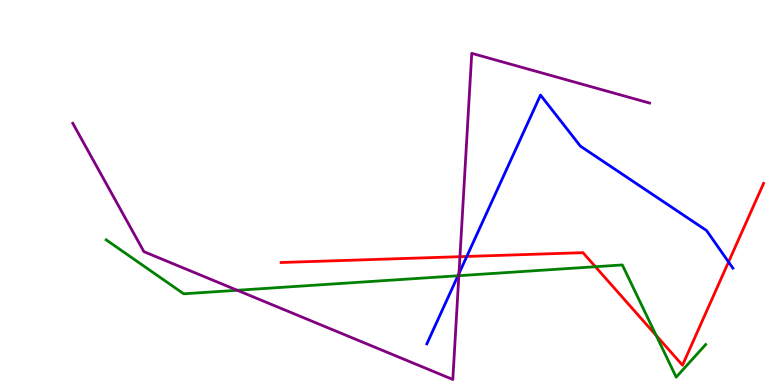[{'lines': ['blue', 'red'], 'intersections': [{'x': 6.02, 'y': 3.34}, {'x': 9.4, 'y': 3.2}]}, {'lines': ['green', 'red'], 'intersections': [{'x': 7.68, 'y': 3.07}, {'x': 8.47, 'y': 1.29}]}, {'lines': ['purple', 'red'], 'intersections': [{'x': 5.93, 'y': 3.33}]}, {'lines': ['blue', 'green'], 'intersections': [{'x': 5.91, 'y': 2.84}]}, {'lines': ['blue', 'purple'], 'intersections': [{'x': 5.92, 'y': 2.89}]}, {'lines': ['green', 'purple'], 'intersections': [{'x': 3.06, 'y': 2.46}, {'x': 5.92, 'y': 2.84}]}]